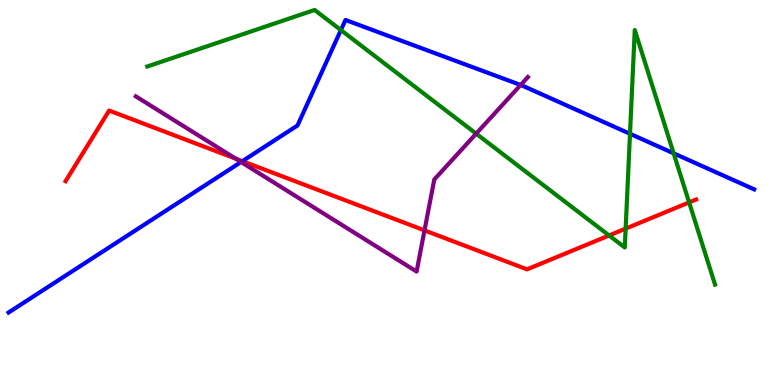[{'lines': ['blue', 'red'], 'intersections': [{'x': 3.13, 'y': 5.81}]}, {'lines': ['green', 'red'], 'intersections': [{'x': 7.86, 'y': 3.88}, {'x': 8.07, 'y': 4.06}, {'x': 8.89, 'y': 4.74}]}, {'lines': ['purple', 'red'], 'intersections': [{'x': 3.04, 'y': 5.88}, {'x': 5.48, 'y': 4.02}]}, {'lines': ['blue', 'green'], 'intersections': [{'x': 4.4, 'y': 9.22}, {'x': 8.13, 'y': 6.52}, {'x': 8.69, 'y': 6.02}]}, {'lines': ['blue', 'purple'], 'intersections': [{'x': 3.11, 'y': 5.79}, {'x': 6.72, 'y': 7.79}]}, {'lines': ['green', 'purple'], 'intersections': [{'x': 6.14, 'y': 6.53}]}]